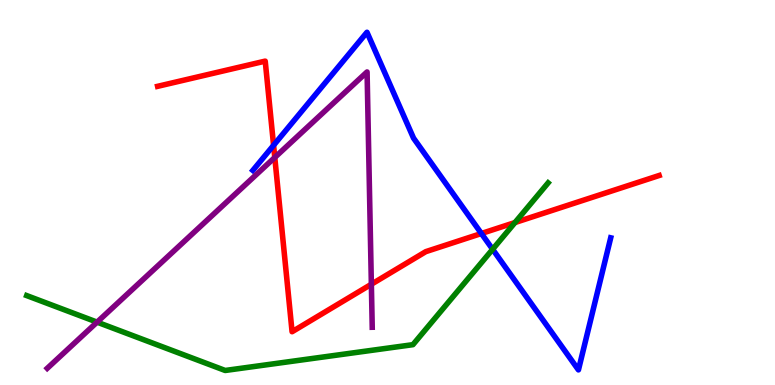[{'lines': ['blue', 'red'], 'intersections': [{'x': 3.53, 'y': 6.23}, {'x': 6.21, 'y': 3.93}]}, {'lines': ['green', 'red'], 'intersections': [{'x': 6.64, 'y': 4.22}]}, {'lines': ['purple', 'red'], 'intersections': [{'x': 3.55, 'y': 5.91}, {'x': 4.79, 'y': 2.62}]}, {'lines': ['blue', 'green'], 'intersections': [{'x': 6.36, 'y': 3.52}]}, {'lines': ['blue', 'purple'], 'intersections': []}, {'lines': ['green', 'purple'], 'intersections': [{'x': 1.25, 'y': 1.63}]}]